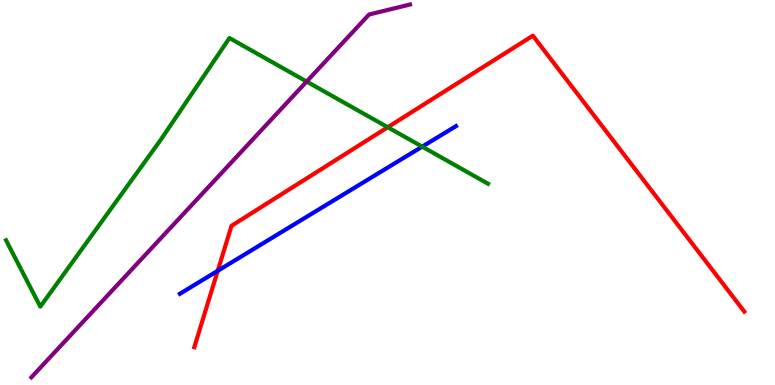[{'lines': ['blue', 'red'], 'intersections': [{'x': 2.81, 'y': 2.97}]}, {'lines': ['green', 'red'], 'intersections': [{'x': 5.0, 'y': 6.69}]}, {'lines': ['purple', 'red'], 'intersections': []}, {'lines': ['blue', 'green'], 'intersections': [{'x': 5.45, 'y': 6.19}]}, {'lines': ['blue', 'purple'], 'intersections': []}, {'lines': ['green', 'purple'], 'intersections': [{'x': 3.96, 'y': 7.88}]}]